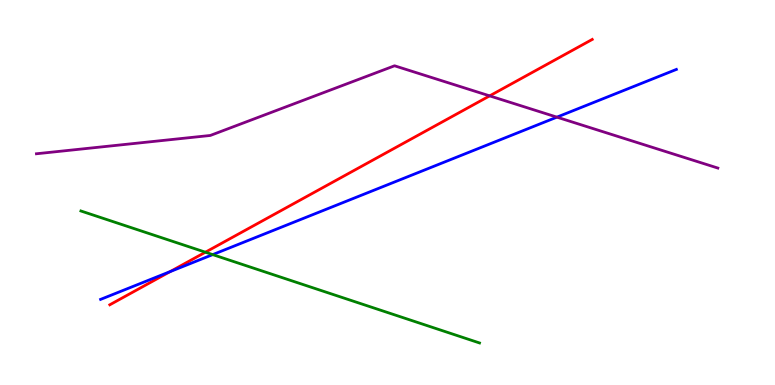[{'lines': ['blue', 'red'], 'intersections': [{'x': 2.19, 'y': 2.94}]}, {'lines': ['green', 'red'], 'intersections': [{'x': 2.65, 'y': 3.45}]}, {'lines': ['purple', 'red'], 'intersections': [{'x': 6.32, 'y': 7.51}]}, {'lines': ['blue', 'green'], 'intersections': [{'x': 2.74, 'y': 3.39}]}, {'lines': ['blue', 'purple'], 'intersections': [{'x': 7.19, 'y': 6.96}]}, {'lines': ['green', 'purple'], 'intersections': []}]